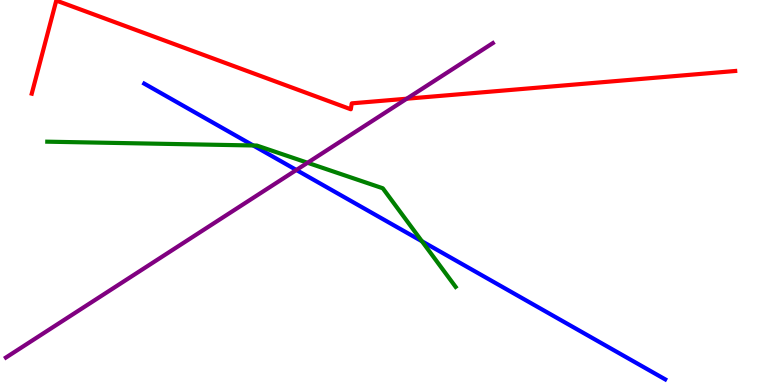[{'lines': ['blue', 'red'], 'intersections': []}, {'lines': ['green', 'red'], 'intersections': []}, {'lines': ['purple', 'red'], 'intersections': [{'x': 5.25, 'y': 7.44}]}, {'lines': ['blue', 'green'], 'intersections': [{'x': 3.27, 'y': 6.22}, {'x': 5.44, 'y': 3.73}]}, {'lines': ['blue', 'purple'], 'intersections': [{'x': 3.82, 'y': 5.58}]}, {'lines': ['green', 'purple'], 'intersections': [{'x': 3.97, 'y': 5.77}]}]